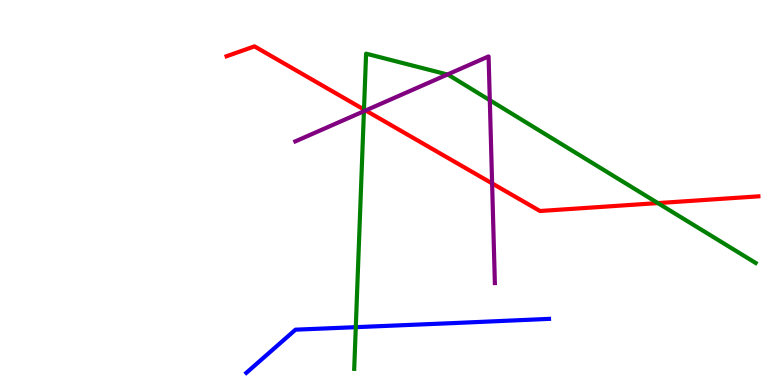[{'lines': ['blue', 'red'], 'intersections': []}, {'lines': ['green', 'red'], 'intersections': [{'x': 4.7, 'y': 7.16}, {'x': 8.49, 'y': 4.72}]}, {'lines': ['purple', 'red'], 'intersections': [{'x': 4.72, 'y': 7.13}, {'x': 6.35, 'y': 5.24}]}, {'lines': ['blue', 'green'], 'intersections': [{'x': 4.59, 'y': 1.5}]}, {'lines': ['blue', 'purple'], 'intersections': []}, {'lines': ['green', 'purple'], 'intersections': [{'x': 4.7, 'y': 7.11}, {'x': 5.77, 'y': 8.06}, {'x': 6.32, 'y': 7.4}]}]